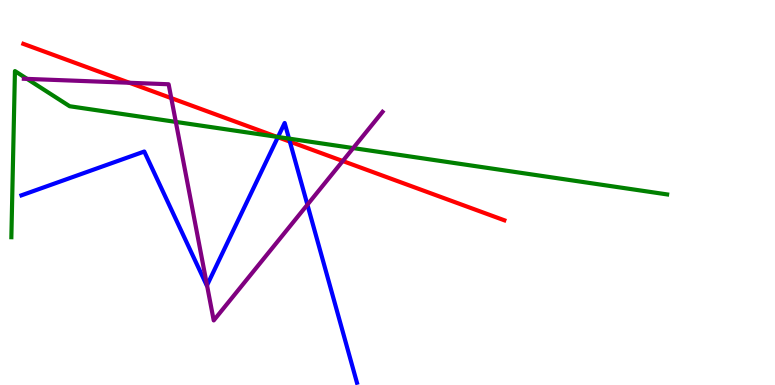[{'lines': ['blue', 'red'], 'intersections': [{'x': 3.59, 'y': 6.44}, {'x': 3.74, 'y': 6.32}]}, {'lines': ['green', 'red'], 'intersections': [{'x': 3.57, 'y': 6.45}]}, {'lines': ['purple', 'red'], 'intersections': [{'x': 1.67, 'y': 7.85}, {'x': 2.21, 'y': 7.45}, {'x': 4.42, 'y': 5.82}]}, {'lines': ['blue', 'green'], 'intersections': [{'x': 3.59, 'y': 6.44}, {'x': 3.73, 'y': 6.4}]}, {'lines': ['blue', 'purple'], 'intersections': [{'x': 2.67, 'y': 2.59}, {'x': 3.97, 'y': 4.68}]}, {'lines': ['green', 'purple'], 'intersections': [{'x': 0.35, 'y': 7.95}, {'x': 2.27, 'y': 6.83}, {'x': 4.56, 'y': 6.15}]}]